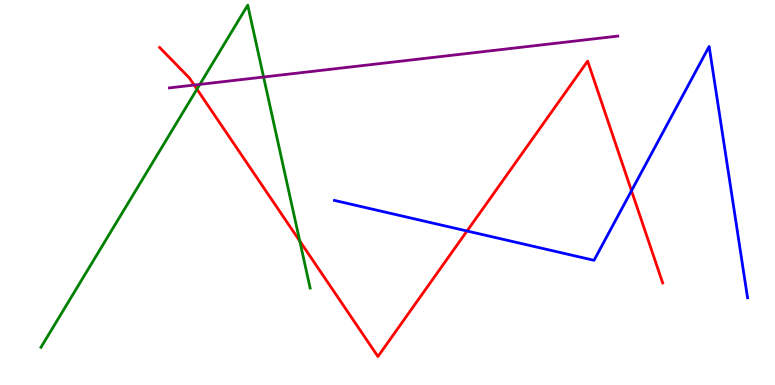[{'lines': ['blue', 'red'], 'intersections': [{'x': 6.03, 'y': 4.0}, {'x': 8.15, 'y': 5.05}]}, {'lines': ['green', 'red'], 'intersections': [{'x': 2.54, 'y': 7.68}, {'x': 3.87, 'y': 3.74}]}, {'lines': ['purple', 'red'], 'intersections': [{'x': 2.51, 'y': 7.79}]}, {'lines': ['blue', 'green'], 'intersections': []}, {'lines': ['blue', 'purple'], 'intersections': []}, {'lines': ['green', 'purple'], 'intersections': [{'x': 2.58, 'y': 7.81}, {'x': 3.4, 'y': 8.0}]}]